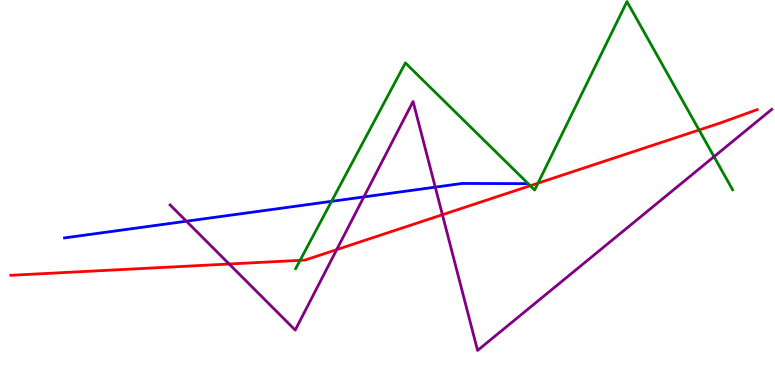[{'lines': ['blue', 'red'], 'intersections': []}, {'lines': ['green', 'red'], 'intersections': [{'x': 3.87, 'y': 3.24}, {'x': 6.84, 'y': 5.18}, {'x': 6.94, 'y': 5.24}, {'x': 9.02, 'y': 6.62}]}, {'lines': ['purple', 'red'], 'intersections': [{'x': 2.96, 'y': 3.14}, {'x': 4.34, 'y': 3.52}, {'x': 5.71, 'y': 4.42}]}, {'lines': ['blue', 'green'], 'intersections': [{'x': 4.28, 'y': 4.77}]}, {'lines': ['blue', 'purple'], 'intersections': [{'x': 2.4, 'y': 4.25}, {'x': 4.7, 'y': 4.89}, {'x': 5.62, 'y': 5.14}]}, {'lines': ['green', 'purple'], 'intersections': [{'x': 9.21, 'y': 5.93}]}]